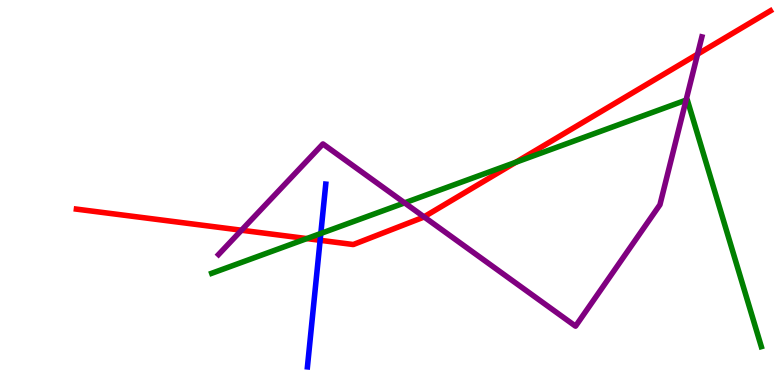[{'lines': ['blue', 'red'], 'intersections': [{'x': 4.13, 'y': 3.76}]}, {'lines': ['green', 'red'], 'intersections': [{'x': 3.96, 'y': 3.8}, {'x': 6.66, 'y': 5.79}]}, {'lines': ['purple', 'red'], 'intersections': [{'x': 3.12, 'y': 4.02}, {'x': 5.47, 'y': 4.37}, {'x': 9.0, 'y': 8.59}]}, {'lines': ['blue', 'green'], 'intersections': [{'x': 4.14, 'y': 3.94}]}, {'lines': ['blue', 'purple'], 'intersections': []}, {'lines': ['green', 'purple'], 'intersections': [{'x': 5.22, 'y': 4.73}, {'x': 8.85, 'y': 7.4}]}]